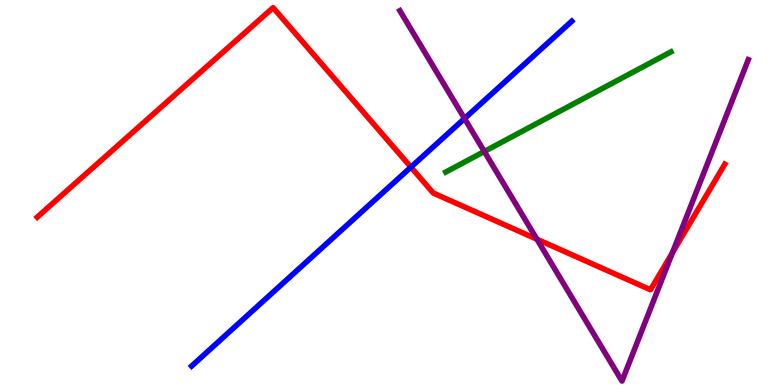[{'lines': ['blue', 'red'], 'intersections': [{'x': 5.3, 'y': 5.66}]}, {'lines': ['green', 'red'], 'intersections': []}, {'lines': ['purple', 'red'], 'intersections': [{'x': 6.93, 'y': 3.79}, {'x': 8.68, 'y': 3.44}]}, {'lines': ['blue', 'green'], 'intersections': []}, {'lines': ['blue', 'purple'], 'intersections': [{'x': 5.99, 'y': 6.92}]}, {'lines': ['green', 'purple'], 'intersections': [{'x': 6.25, 'y': 6.07}]}]